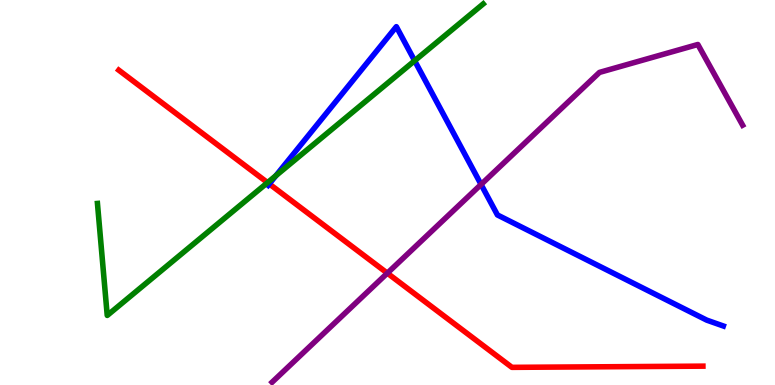[{'lines': ['blue', 'red'], 'intersections': [{'x': 3.47, 'y': 5.22}]}, {'lines': ['green', 'red'], 'intersections': [{'x': 3.45, 'y': 5.26}]}, {'lines': ['purple', 'red'], 'intersections': [{'x': 5.0, 'y': 2.91}]}, {'lines': ['blue', 'green'], 'intersections': [{'x': 3.56, 'y': 5.44}, {'x': 5.35, 'y': 8.42}]}, {'lines': ['blue', 'purple'], 'intersections': [{'x': 6.21, 'y': 5.21}]}, {'lines': ['green', 'purple'], 'intersections': []}]